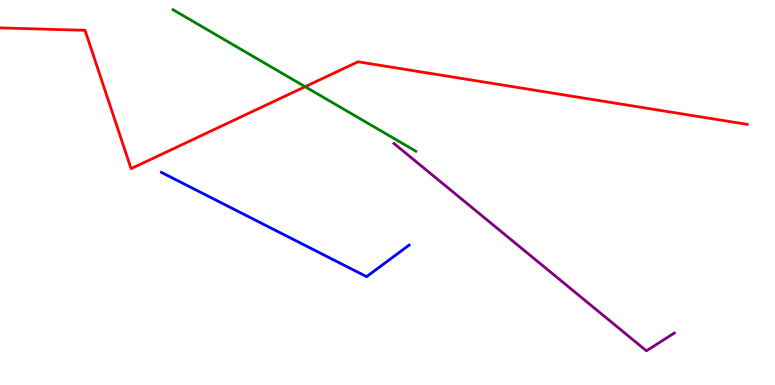[{'lines': ['blue', 'red'], 'intersections': []}, {'lines': ['green', 'red'], 'intersections': [{'x': 3.94, 'y': 7.75}]}, {'lines': ['purple', 'red'], 'intersections': []}, {'lines': ['blue', 'green'], 'intersections': []}, {'lines': ['blue', 'purple'], 'intersections': []}, {'lines': ['green', 'purple'], 'intersections': []}]